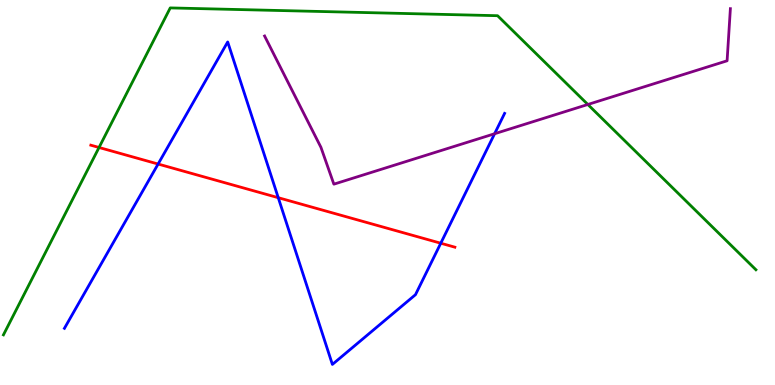[{'lines': ['blue', 'red'], 'intersections': [{'x': 2.04, 'y': 5.74}, {'x': 3.59, 'y': 4.87}, {'x': 5.69, 'y': 3.68}]}, {'lines': ['green', 'red'], 'intersections': [{'x': 1.28, 'y': 6.17}]}, {'lines': ['purple', 'red'], 'intersections': []}, {'lines': ['blue', 'green'], 'intersections': []}, {'lines': ['blue', 'purple'], 'intersections': [{'x': 6.38, 'y': 6.53}]}, {'lines': ['green', 'purple'], 'intersections': [{'x': 7.59, 'y': 7.29}]}]